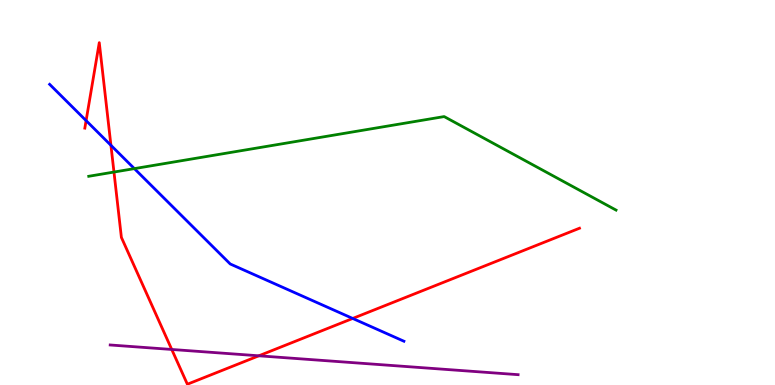[{'lines': ['blue', 'red'], 'intersections': [{'x': 1.11, 'y': 6.87}, {'x': 1.43, 'y': 6.23}, {'x': 4.55, 'y': 1.73}]}, {'lines': ['green', 'red'], 'intersections': [{'x': 1.47, 'y': 5.53}]}, {'lines': ['purple', 'red'], 'intersections': [{'x': 2.22, 'y': 0.923}, {'x': 3.34, 'y': 0.758}]}, {'lines': ['blue', 'green'], 'intersections': [{'x': 1.73, 'y': 5.62}]}, {'lines': ['blue', 'purple'], 'intersections': []}, {'lines': ['green', 'purple'], 'intersections': []}]